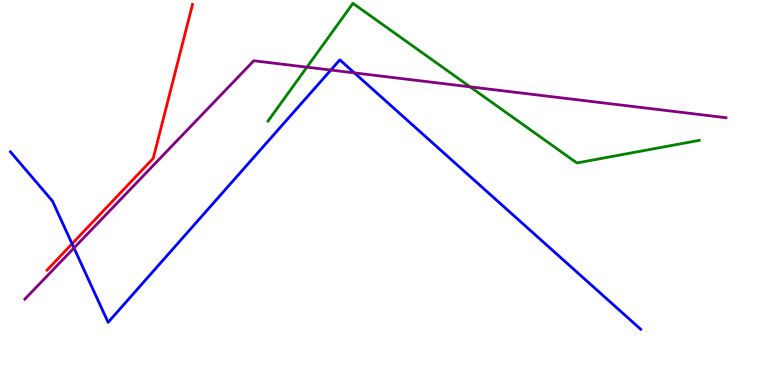[{'lines': ['blue', 'red'], 'intersections': [{'x': 0.93, 'y': 3.67}]}, {'lines': ['green', 'red'], 'intersections': []}, {'lines': ['purple', 'red'], 'intersections': []}, {'lines': ['blue', 'green'], 'intersections': []}, {'lines': ['blue', 'purple'], 'intersections': [{'x': 0.955, 'y': 3.56}, {'x': 4.27, 'y': 8.18}, {'x': 4.57, 'y': 8.11}]}, {'lines': ['green', 'purple'], 'intersections': [{'x': 3.96, 'y': 8.26}, {'x': 6.07, 'y': 7.74}]}]